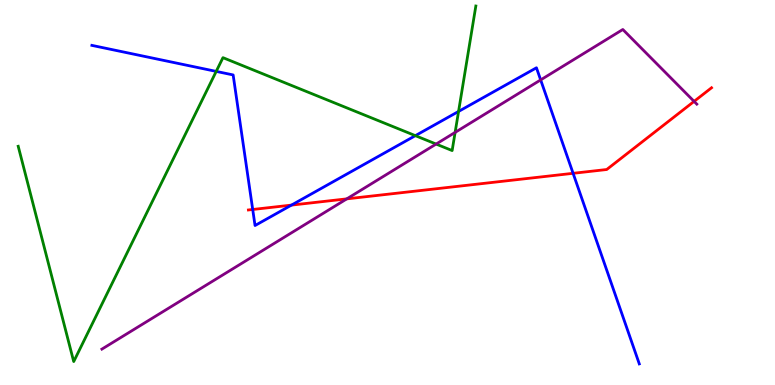[{'lines': ['blue', 'red'], 'intersections': [{'x': 3.26, 'y': 4.56}, {'x': 3.76, 'y': 4.67}, {'x': 7.39, 'y': 5.5}]}, {'lines': ['green', 'red'], 'intersections': []}, {'lines': ['purple', 'red'], 'intersections': [{'x': 4.47, 'y': 4.83}, {'x': 8.96, 'y': 7.37}]}, {'lines': ['blue', 'green'], 'intersections': [{'x': 2.79, 'y': 8.15}, {'x': 5.36, 'y': 6.48}, {'x': 5.92, 'y': 7.11}]}, {'lines': ['blue', 'purple'], 'intersections': [{'x': 6.98, 'y': 7.92}]}, {'lines': ['green', 'purple'], 'intersections': [{'x': 5.63, 'y': 6.26}, {'x': 5.87, 'y': 6.56}]}]